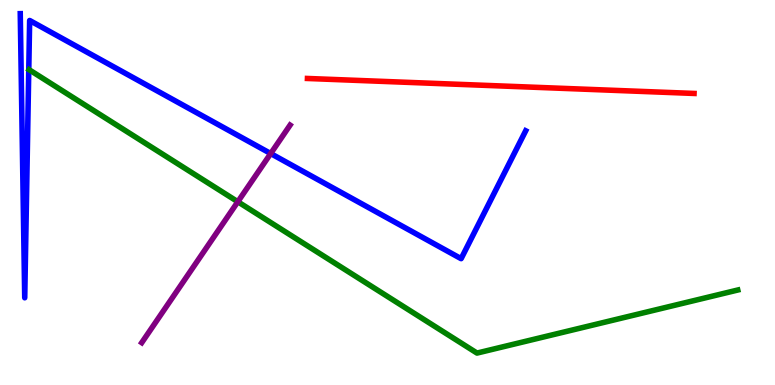[{'lines': ['blue', 'red'], 'intersections': []}, {'lines': ['green', 'red'], 'intersections': []}, {'lines': ['purple', 'red'], 'intersections': []}, {'lines': ['blue', 'green'], 'intersections': []}, {'lines': ['blue', 'purple'], 'intersections': [{'x': 3.49, 'y': 6.01}]}, {'lines': ['green', 'purple'], 'intersections': [{'x': 3.07, 'y': 4.76}]}]